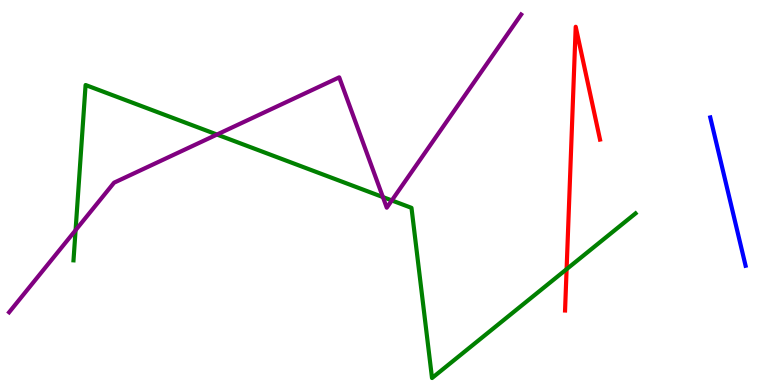[{'lines': ['blue', 'red'], 'intersections': []}, {'lines': ['green', 'red'], 'intersections': [{'x': 7.31, 'y': 3.01}]}, {'lines': ['purple', 'red'], 'intersections': []}, {'lines': ['blue', 'green'], 'intersections': []}, {'lines': ['blue', 'purple'], 'intersections': []}, {'lines': ['green', 'purple'], 'intersections': [{'x': 0.975, 'y': 4.02}, {'x': 2.8, 'y': 6.51}, {'x': 4.94, 'y': 4.88}, {'x': 5.06, 'y': 4.79}]}]